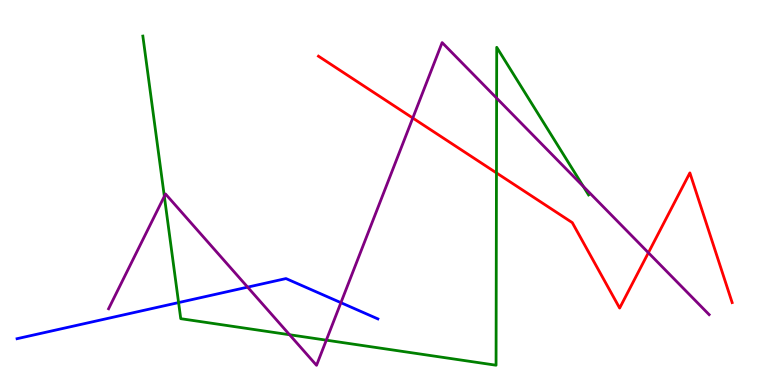[{'lines': ['blue', 'red'], 'intersections': []}, {'lines': ['green', 'red'], 'intersections': [{'x': 6.41, 'y': 5.51}]}, {'lines': ['purple', 'red'], 'intersections': [{'x': 5.33, 'y': 6.93}, {'x': 8.37, 'y': 3.44}]}, {'lines': ['blue', 'green'], 'intersections': [{'x': 2.3, 'y': 2.14}]}, {'lines': ['blue', 'purple'], 'intersections': [{'x': 3.2, 'y': 2.54}, {'x': 4.4, 'y': 2.14}]}, {'lines': ['green', 'purple'], 'intersections': [{'x': 2.12, 'y': 4.9}, {'x': 3.74, 'y': 1.31}, {'x': 4.21, 'y': 1.16}, {'x': 6.41, 'y': 7.45}, {'x': 7.53, 'y': 5.16}]}]